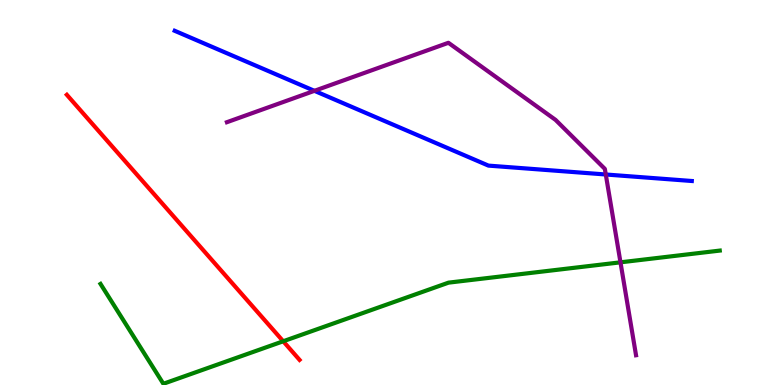[{'lines': ['blue', 'red'], 'intersections': []}, {'lines': ['green', 'red'], 'intersections': [{'x': 3.65, 'y': 1.14}]}, {'lines': ['purple', 'red'], 'intersections': []}, {'lines': ['blue', 'green'], 'intersections': []}, {'lines': ['blue', 'purple'], 'intersections': [{'x': 4.06, 'y': 7.64}, {'x': 7.82, 'y': 5.47}]}, {'lines': ['green', 'purple'], 'intersections': [{'x': 8.01, 'y': 3.19}]}]